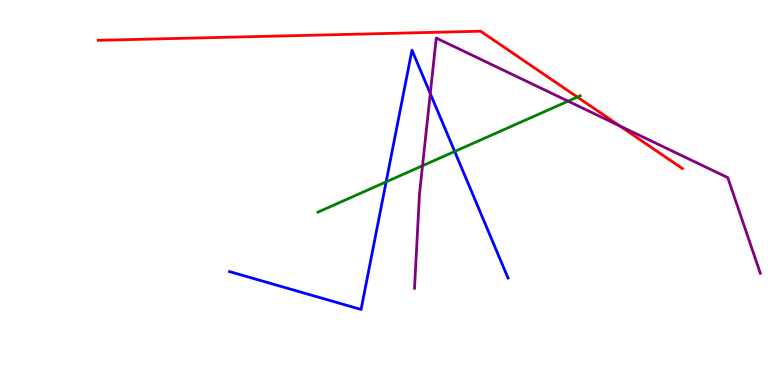[{'lines': ['blue', 'red'], 'intersections': []}, {'lines': ['green', 'red'], 'intersections': [{'x': 7.45, 'y': 7.48}]}, {'lines': ['purple', 'red'], 'intersections': [{'x': 8.0, 'y': 6.73}]}, {'lines': ['blue', 'green'], 'intersections': [{'x': 4.98, 'y': 5.28}, {'x': 5.87, 'y': 6.07}]}, {'lines': ['blue', 'purple'], 'intersections': [{'x': 5.55, 'y': 7.57}]}, {'lines': ['green', 'purple'], 'intersections': [{'x': 5.45, 'y': 5.7}, {'x': 7.33, 'y': 7.37}]}]